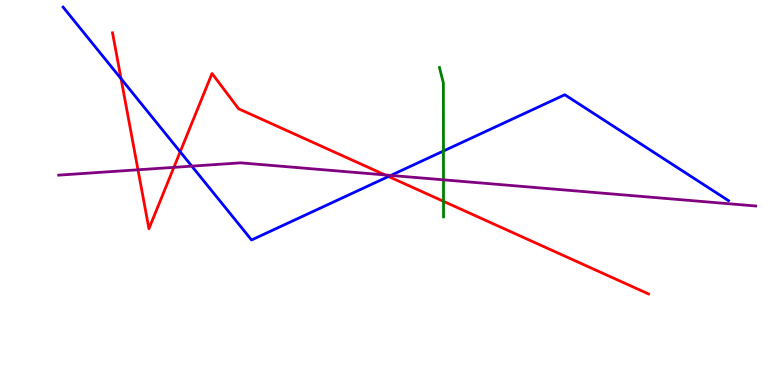[{'lines': ['blue', 'red'], 'intersections': [{'x': 1.56, 'y': 7.96}, {'x': 2.33, 'y': 6.06}, {'x': 5.01, 'y': 5.42}]}, {'lines': ['green', 'red'], 'intersections': [{'x': 5.72, 'y': 4.77}]}, {'lines': ['purple', 'red'], 'intersections': [{'x': 1.78, 'y': 5.59}, {'x': 2.24, 'y': 5.65}, {'x': 4.97, 'y': 5.46}]}, {'lines': ['blue', 'green'], 'intersections': [{'x': 5.72, 'y': 6.08}]}, {'lines': ['blue', 'purple'], 'intersections': [{'x': 2.47, 'y': 5.68}, {'x': 5.04, 'y': 5.44}]}, {'lines': ['green', 'purple'], 'intersections': [{'x': 5.72, 'y': 5.33}]}]